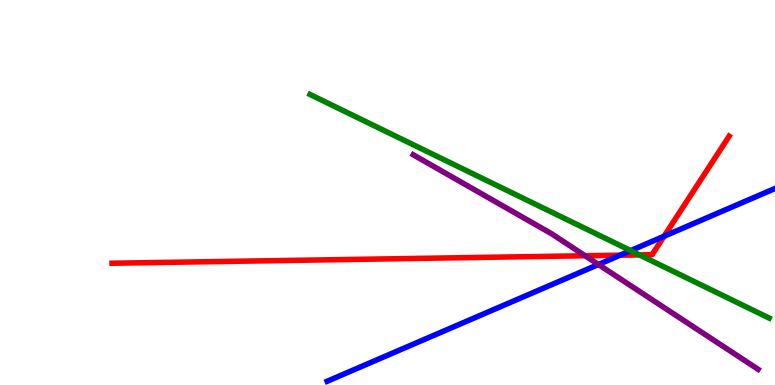[{'lines': ['blue', 'red'], 'intersections': [{'x': 8.0, 'y': 3.37}, {'x': 8.57, 'y': 3.86}]}, {'lines': ['green', 'red'], 'intersections': [{'x': 8.25, 'y': 3.38}]}, {'lines': ['purple', 'red'], 'intersections': [{'x': 7.55, 'y': 3.36}]}, {'lines': ['blue', 'green'], 'intersections': [{'x': 8.14, 'y': 3.49}]}, {'lines': ['blue', 'purple'], 'intersections': [{'x': 7.72, 'y': 3.13}]}, {'lines': ['green', 'purple'], 'intersections': []}]